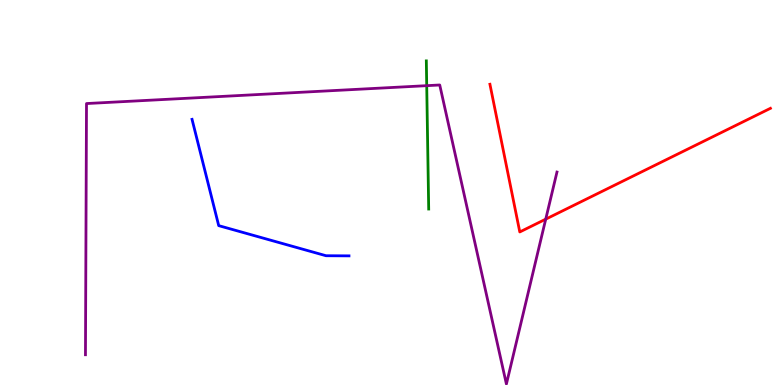[{'lines': ['blue', 'red'], 'intersections': []}, {'lines': ['green', 'red'], 'intersections': []}, {'lines': ['purple', 'red'], 'intersections': [{'x': 7.04, 'y': 4.31}]}, {'lines': ['blue', 'green'], 'intersections': []}, {'lines': ['blue', 'purple'], 'intersections': []}, {'lines': ['green', 'purple'], 'intersections': [{'x': 5.51, 'y': 7.77}]}]